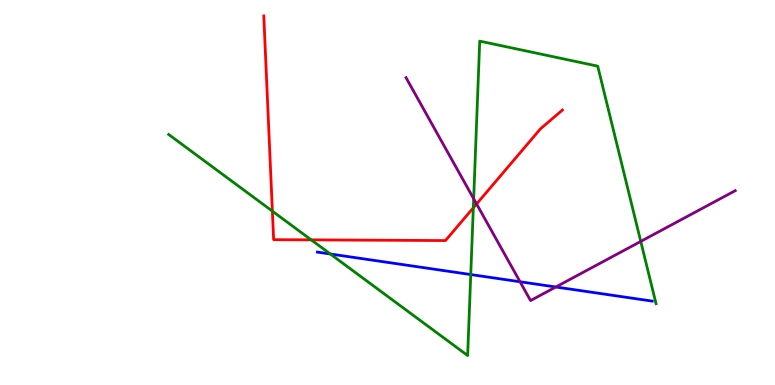[{'lines': ['blue', 'red'], 'intersections': []}, {'lines': ['green', 'red'], 'intersections': [{'x': 3.51, 'y': 4.52}, {'x': 4.02, 'y': 3.77}, {'x': 6.11, 'y': 4.6}]}, {'lines': ['purple', 'red'], 'intersections': [{'x': 6.15, 'y': 4.7}]}, {'lines': ['blue', 'green'], 'intersections': [{'x': 4.26, 'y': 3.4}, {'x': 6.07, 'y': 2.87}]}, {'lines': ['blue', 'purple'], 'intersections': [{'x': 6.71, 'y': 2.68}, {'x': 7.17, 'y': 2.55}]}, {'lines': ['green', 'purple'], 'intersections': [{'x': 6.11, 'y': 4.84}, {'x': 8.27, 'y': 3.73}]}]